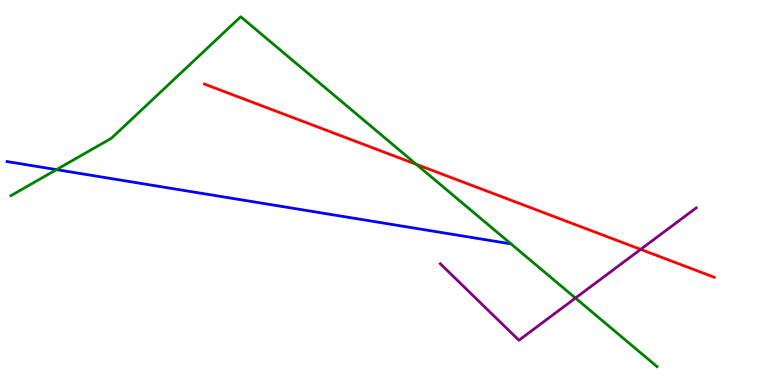[{'lines': ['blue', 'red'], 'intersections': []}, {'lines': ['green', 'red'], 'intersections': [{'x': 5.37, 'y': 5.73}]}, {'lines': ['purple', 'red'], 'intersections': [{'x': 8.27, 'y': 3.52}]}, {'lines': ['blue', 'green'], 'intersections': [{'x': 0.729, 'y': 5.59}]}, {'lines': ['blue', 'purple'], 'intersections': []}, {'lines': ['green', 'purple'], 'intersections': [{'x': 7.43, 'y': 2.26}]}]